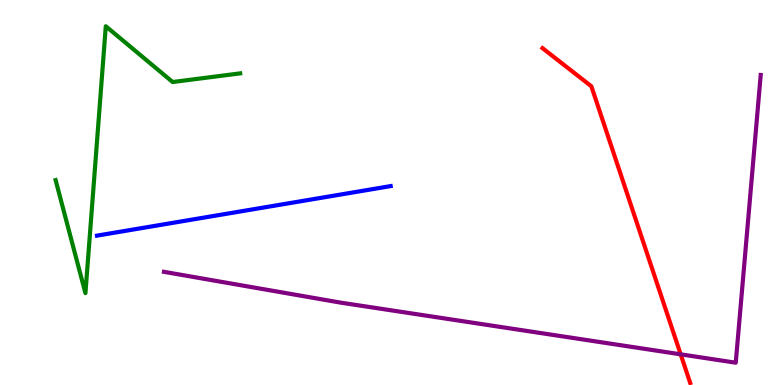[{'lines': ['blue', 'red'], 'intersections': []}, {'lines': ['green', 'red'], 'intersections': []}, {'lines': ['purple', 'red'], 'intersections': [{'x': 8.78, 'y': 0.797}]}, {'lines': ['blue', 'green'], 'intersections': []}, {'lines': ['blue', 'purple'], 'intersections': []}, {'lines': ['green', 'purple'], 'intersections': []}]